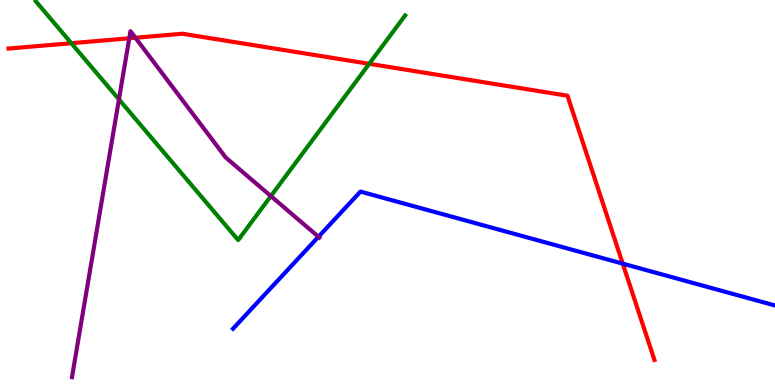[{'lines': ['blue', 'red'], 'intersections': [{'x': 8.04, 'y': 3.15}]}, {'lines': ['green', 'red'], 'intersections': [{'x': 0.92, 'y': 8.88}, {'x': 4.76, 'y': 8.34}]}, {'lines': ['purple', 'red'], 'intersections': [{'x': 1.67, 'y': 9.01}, {'x': 1.75, 'y': 9.02}]}, {'lines': ['blue', 'green'], 'intersections': []}, {'lines': ['blue', 'purple'], 'intersections': [{'x': 4.11, 'y': 3.85}]}, {'lines': ['green', 'purple'], 'intersections': [{'x': 1.53, 'y': 7.42}, {'x': 3.5, 'y': 4.91}]}]